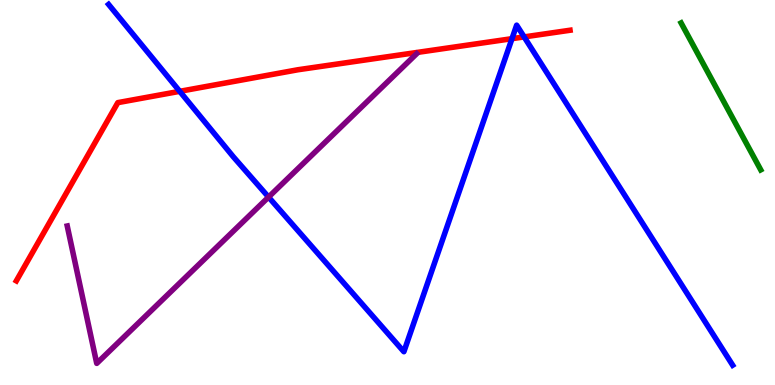[{'lines': ['blue', 'red'], 'intersections': [{'x': 2.32, 'y': 7.63}, {'x': 6.61, 'y': 9.0}, {'x': 6.76, 'y': 9.04}]}, {'lines': ['green', 'red'], 'intersections': []}, {'lines': ['purple', 'red'], 'intersections': []}, {'lines': ['blue', 'green'], 'intersections': []}, {'lines': ['blue', 'purple'], 'intersections': [{'x': 3.47, 'y': 4.88}]}, {'lines': ['green', 'purple'], 'intersections': []}]